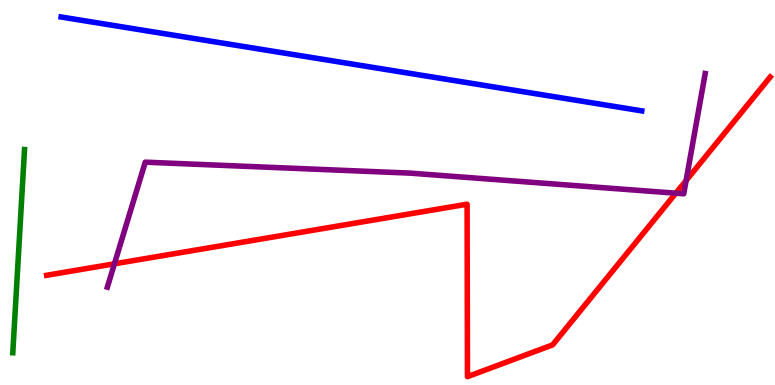[{'lines': ['blue', 'red'], 'intersections': []}, {'lines': ['green', 'red'], 'intersections': []}, {'lines': ['purple', 'red'], 'intersections': [{'x': 1.48, 'y': 3.15}, {'x': 8.72, 'y': 4.98}, {'x': 8.85, 'y': 5.31}]}, {'lines': ['blue', 'green'], 'intersections': []}, {'lines': ['blue', 'purple'], 'intersections': []}, {'lines': ['green', 'purple'], 'intersections': []}]